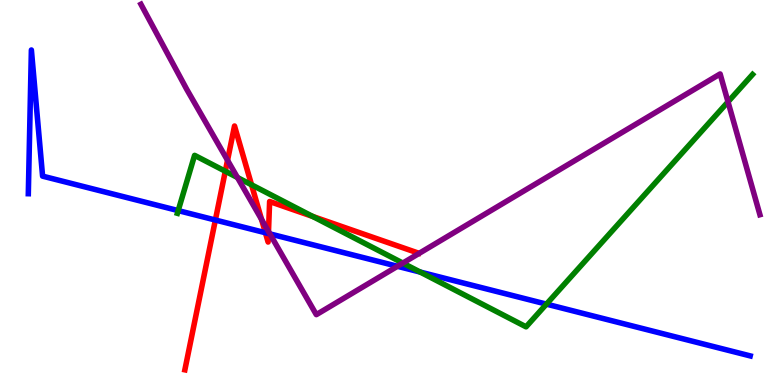[{'lines': ['blue', 'red'], 'intersections': [{'x': 2.78, 'y': 4.28}, {'x': 3.42, 'y': 3.95}, {'x': 3.46, 'y': 3.93}]}, {'lines': ['green', 'red'], 'intersections': [{'x': 2.91, 'y': 5.55}, {'x': 3.25, 'y': 5.2}, {'x': 4.04, 'y': 4.38}]}, {'lines': ['purple', 'red'], 'intersections': [{'x': 2.94, 'y': 5.84}, {'x': 3.38, 'y': 4.3}, {'x': 3.46, 'y': 3.99}]}, {'lines': ['blue', 'green'], 'intersections': [{'x': 2.3, 'y': 4.53}, {'x': 5.42, 'y': 2.93}, {'x': 7.05, 'y': 2.1}]}, {'lines': ['blue', 'purple'], 'intersections': [{'x': 3.48, 'y': 3.93}, {'x': 5.13, 'y': 3.08}]}, {'lines': ['green', 'purple'], 'intersections': [{'x': 3.06, 'y': 5.39}, {'x': 5.2, 'y': 3.17}, {'x': 9.39, 'y': 7.35}]}]